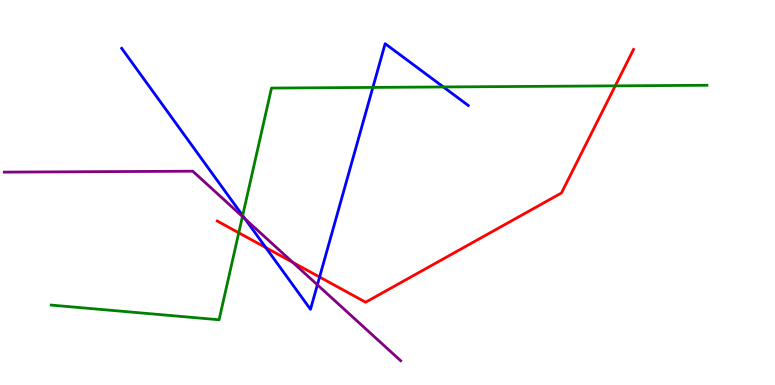[{'lines': ['blue', 'red'], 'intersections': [{'x': 3.43, 'y': 3.57}, {'x': 4.12, 'y': 2.8}]}, {'lines': ['green', 'red'], 'intersections': [{'x': 3.08, 'y': 3.95}, {'x': 7.94, 'y': 7.77}]}, {'lines': ['purple', 'red'], 'intersections': [{'x': 3.78, 'y': 3.19}]}, {'lines': ['blue', 'green'], 'intersections': [{'x': 3.13, 'y': 4.4}, {'x': 4.81, 'y': 7.73}, {'x': 5.72, 'y': 7.74}]}, {'lines': ['blue', 'purple'], 'intersections': [{'x': 3.16, 'y': 4.31}, {'x': 4.1, 'y': 2.6}]}, {'lines': ['green', 'purple'], 'intersections': [{'x': 3.13, 'y': 4.38}]}]